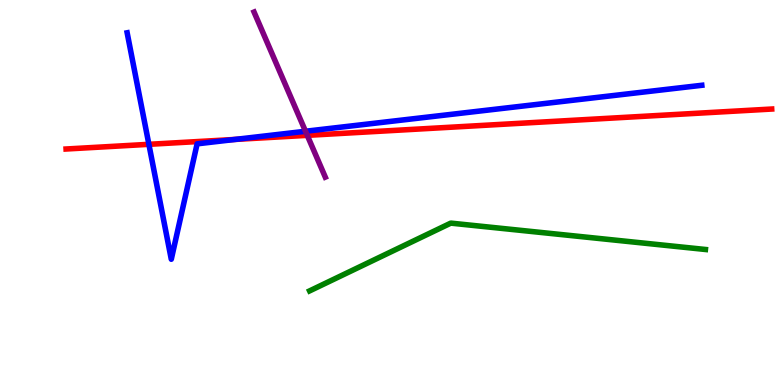[{'lines': ['blue', 'red'], 'intersections': [{'x': 1.92, 'y': 6.25}, {'x': 3.03, 'y': 6.38}]}, {'lines': ['green', 'red'], 'intersections': []}, {'lines': ['purple', 'red'], 'intersections': [{'x': 3.96, 'y': 6.48}]}, {'lines': ['blue', 'green'], 'intersections': []}, {'lines': ['blue', 'purple'], 'intersections': [{'x': 3.94, 'y': 6.59}]}, {'lines': ['green', 'purple'], 'intersections': []}]